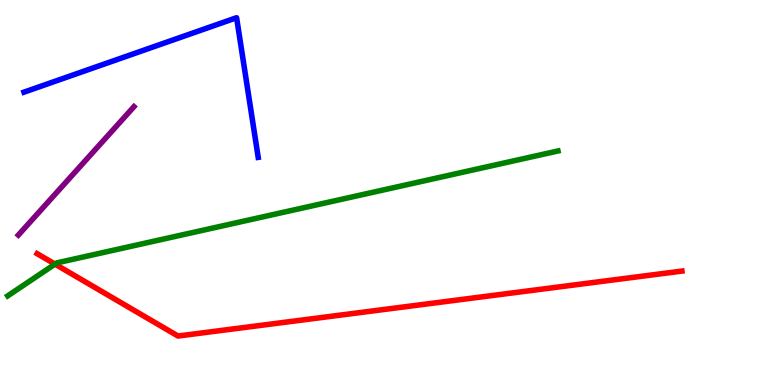[{'lines': ['blue', 'red'], 'intersections': []}, {'lines': ['green', 'red'], 'intersections': [{'x': 0.71, 'y': 3.14}]}, {'lines': ['purple', 'red'], 'intersections': []}, {'lines': ['blue', 'green'], 'intersections': []}, {'lines': ['blue', 'purple'], 'intersections': []}, {'lines': ['green', 'purple'], 'intersections': []}]